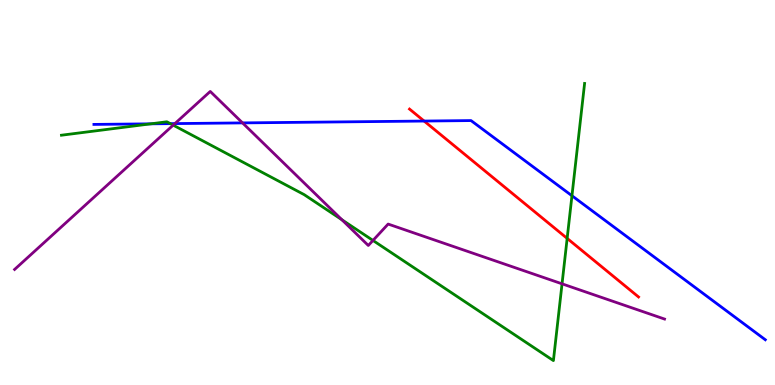[{'lines': ['blue', 'red'], 'intersections': [{'x': 5.47, 'y': 6.86}]}, {'lines': ['green', 'red'], 'intersections': [{'x': 7.32, 'y': 3.81}]}, {'lines': ['purple', 'red'], 'intersections': []}, {'lines': ['blue', 'green'], 'intersections': [{'x': 1.95, 'y': 6.78}, {'x': 2.2, 'y': 6.79}, {'x': 7.38, 'y': 4.92}]}, {'lines': ['blue', 'purple'], 'intersections': [{'x': 2.26, 'y': 6.79}, {'x': 3.13, 'y': 6.81}]}, {'lines': ['green', 'purple'], 'intersections': [{'x': 2.23, 'y': 6.75}, {'x': 4.41, 'y': 4.29}, {'x': 4.81, 'y': 3.75}, {'x': 7.25, 'y': 2.63}]}]